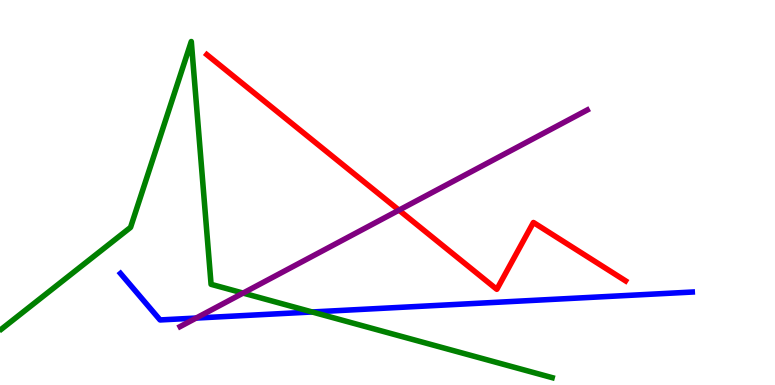[{'lines': ['blue', 'red'], 'intersections': []}, {'lines': ['green', 'red'], 'intersections': []}, {'lines': ['purple', 'red'], 'intersections': [{'x': 5.15, 'y': 4.54}]}, {'lines': ['blue', 'green'], 'intersections': [{'x': 4.03, 'y': 1.9}]}, {'lines': ['blue', 'purple'], 'intersections': [{'x': 2.53, 'y': 1.74}]}, {'lines': ['green', 'purple'], 'intersections': [{'x': 3.14, 'y': 2.39}]}]